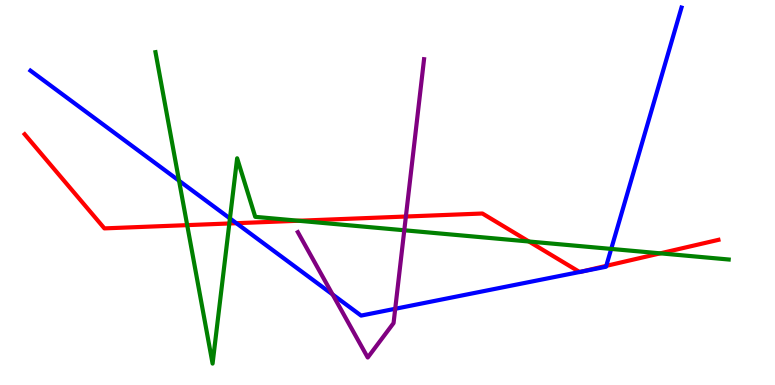[{'lines': ['blue', 'red'], 'intersections': [{'x': 3.05, 'y': 4.2}, {'x': 7.48, 'y': 2.94}, {'x': 7.49, 'y': 2.94}, {'x': 7.82, 'y': 3.09}]}, {'lines': ['green', 'red'], 'intersections': [{'x': 2.42, 'y': 4.15}, {'x': 2.96, 'y': 4.2}, {'x': 3.85, 'y': 4.27}, {'x': 6.82, 'y': 3.73}, {'x': 8.52, 'y': 3.42}]}, {'lines': ['purple', 'red'], 'intersections': [{'x': 5.24, 'y': 4.38}]}, {'lines': ['blue', 'green'], 'intersections': [{'x': 2.31, 'y': 5.31}, {'x': 2.97, 'y': 4.33}, {'x': 7.89, 'y': 3.53}]}, {'lines': ['blue', 'purple'], 'intersections': [{'x': 4.29, 'y': 2.35}, {'x': 5.1, 'y': 1.98}]}, {'lines': ['green', 'purple'], 'intersections': [{'x': 5.22, 'y': 4.02}]}]